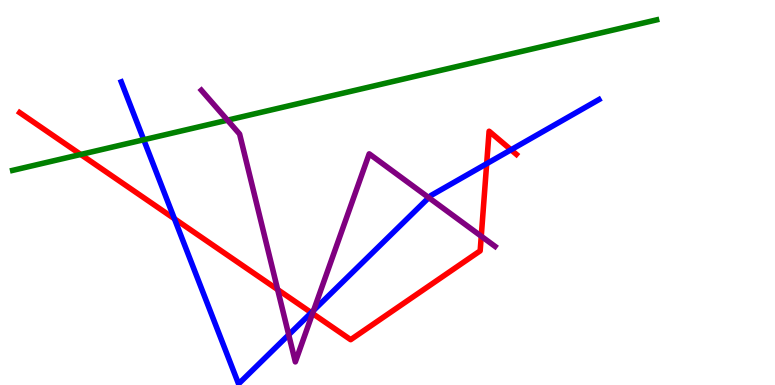[{'lines': ['blue', 'red'], 'intersections': [{'x': 2.25, 'y': 4.32}, {'x': 4.02, 'y': 1.88}, {'x': 6.28, 'y': 5.75}, {'x': 6.59, 'y': 6.11}]}, {'lines': ['green', 'red'], 'intersections': [{'x': 1.04, 'y': 5.99}]}, {'lines': ['purple', 'red'], 'intersections': [{'x': 3.58, 'y': 2.48}, {'x': 4.03, 'y': 1.86}, {'x': 6.21, 'y': 3.86}]}, {'lines': ['blue', 'green'], 'intersections': [{'x': 1.85, 'y': 6.37}]}, {'lines': ['blue', 'purple'], 'intersections': [{'x': 3.73, 'y': 1.3}, {'x': 4.05, 'y': 1.94}, {'x': 5.53, 'y': 4.87}]}, {'lines': ['green', 'purple'], 'intersections': [{'x': 2.94, 'y': 6.88}]}]